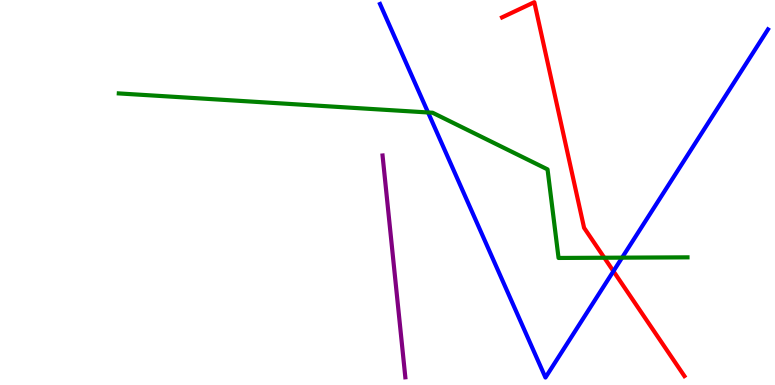[{'lines': ['blue', 'red'], 'intersections': [{'x': 7.92, 'y': 2.96}]}, {'lines': ['green', 'red'], 'intersections': [{'x': 7.8, 'y': 3.31}]}, {'lines': ['purple', 'red'], 'intersections': []}, {'lines': ['blue', 'green'], 'intersections': [{'x': 5.52, 'y': 7.08}, {'x': 8.03, 'y': 3.31}]}, {'lines': ['blue', 'purple'], 'intersections': []}, {'lines': ['green', 'purple'], 'intersections': []}]